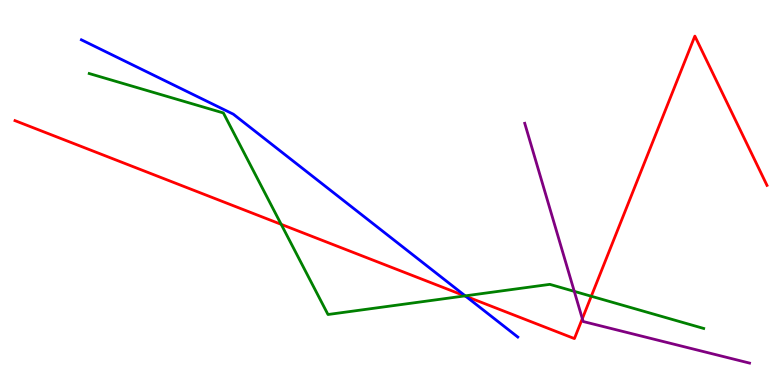[{'lines': ['blue', 'red'], 'intersections': [{'x': 6.01, 'y': 2.31}]}, {'lines': ['green', 'red'], 'intersections': [{'x': 3.63, 'y': 4.17}, {'x': 6.0, 'y': 2.31}, {'x': 7.63, 'y': 2.31}]}, {'lines': ['purple', 'red'], 'intersections': [{'x': 7.51, 'y': 1.72}]}, {'lines': ['blue', 'green'], 'intersections': [{'x': 6.0, 'y': 2.32}]}, {'lines': ['blue', 'purple'], 'intersections': []}, {'lines': ['green', 'purple'], 'intersections': [{'x': 7.41, 'y': 2.43}]}]